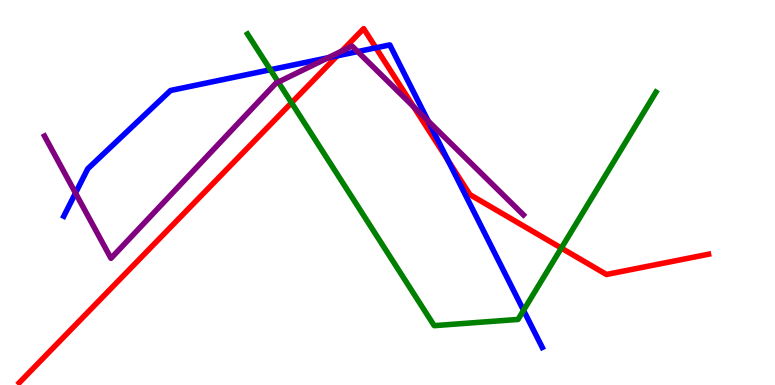[{'lines': ['blue', 'red'], 'intersections': [{'x': 4.35, 'y': 8.55}, {'x': 4.85, 'y': 8.76}, {'x': 5.78, 'y': 5.83}]}, {'lines': ['green', 'red'], 'intersections': [{'x': 3.76, 'y': 7.33}, {'x': 7.24, 'y': 3.56}]}, {'lines': ['purple', 'red'], 'intersections': [{'x': 4.41, 'y': 8.67}, {'x': 5.34, 'y': 7.23}]}, {'lines': ['blue', 'green'], 'intersections': [{'x': 3.49, 'y': 8.19}, {'x': 6.76, 'y': 1.94}]}, {'lines': ['blue', 'purple'], 'intersections': [{'x': 0.974, 'y': 4.99}, {'x': 4.23, 'y': 8.5}, {'x': 4.61, 'y': 8.66}, {'x': 5.52, 'y': 6.86}]}, {'lines': ['green', 'purple'], 'intersections': [{'x': 3.59, 'y': 7.87}]}]